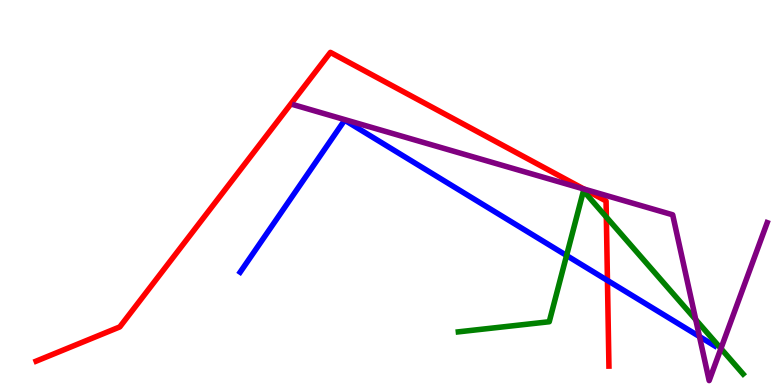[{'lines': ['blue', 'red'], 'intersections': [{'x': 7.84, 'y': 2.72}]}, {'lines': ['green', 'red'], 'intersections': [{'x': 7.82, 'y': 4.36}]}, {'lines': ['purple', 'red'], 'intersections': [{'x': 7.53, 'y': 5.09}]}, {'lines': ['blue', 'green'], 'intersections': [{'x': 7.31, 'y': 3.36}]}, {'lines': ['blue', 'purple'], 'intersections': [{'x': 9.03, 'y': 1.26}]}, {'lines': ['green', 'purple'], 'intersections': [{'x': 8.98, 'y': 1.7}, {'x': 9.3, 'y': 0.947}]}]